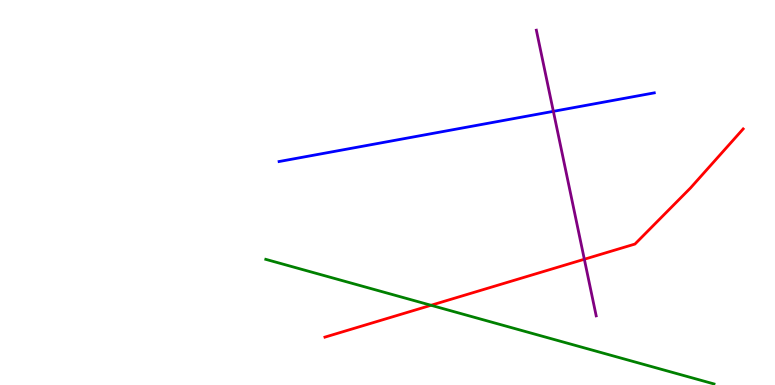[{'lines': ['blue', 'red'], 'intersections': []}, {'lines': ['green', 'red'], 'intersections': [{'x': 5.56, 'y': 2.07}]}, {'lines': ['purple', 'red'], 'intersections': [{'x': 7.54, 'y': 3.27}]}, {'lines': ['blue', 'green'], 'intersections': []}, {'lines': ['blue', 'purple'], 'intersections': [{'x': 7.14, 'y': 7.11}]}, {'lines': ['green', 'purple'], 'intersections': []}]